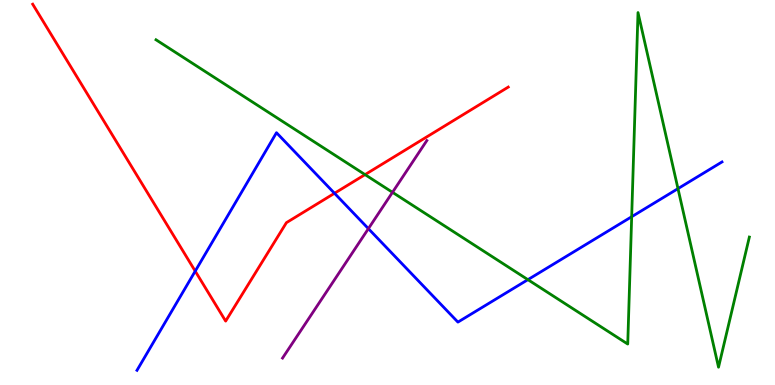[{'lines': ['blue', 'red'], 'intersections': [{'x': 2.52, 'y': 2.96}, {'x': 4.32, 'y': 4.98}]}, {'lines': ['green', 'red'], 'intersections': [{'x': 4.71, 'y': 5.46}]}, {'lines': ['purple', 'red'], 'intersections': []}, {'lines': ['blue', 'green'], 'intersections': [{'x': 6.81, 'y': 2.74}, {'x': 8.15, 'y': 4.37}, {'x': 8.75, 'y': 5.1}]}, {'lines': ['blue', 'purple'], 'intersections': [{'x': 4.75, 'y': 4.06}]}, {'lines': ['green', 'purple'], 'intersections': [{'x': 5.06, 'y': 5.0}]}]